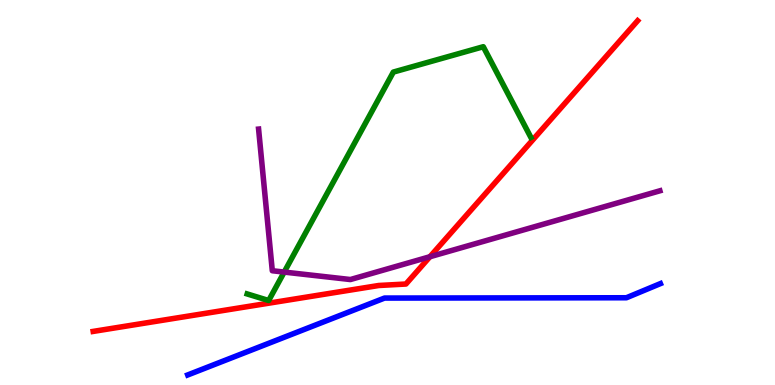[{'lines': ['blue', 'red'], 'intersections': []}, {'lines': ['green', 'red'], 'intersections': []}, {'lines': ['purple', 'red'], 'intersections': [{'x': 5.55, 'y': 3.33}]}, {'lines': ['blue', 'green'], 'intersections': []}, {'lines': ['blue', 'purple'], 'intersections': []}, {'lines': ['green', 'purple'], 'intersections': [{'x': 3.67, 'y': 2.93}]}]